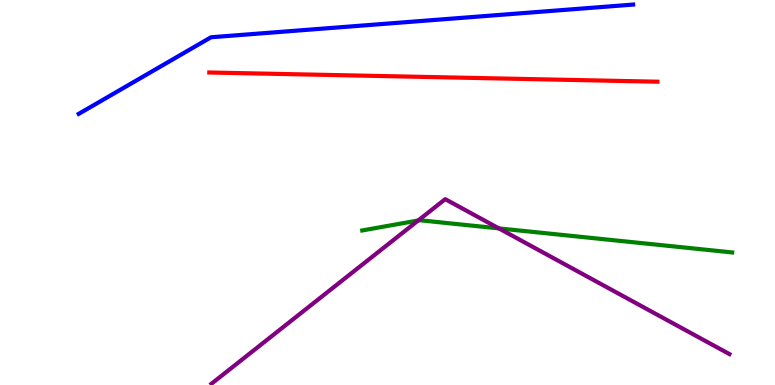[{'lines': ['blue', 'red'], 'intersections': []}, {'lines': ['green', 'red'], 'intersections': []}, {'lines': ['purple', 'red'], 'intersections': []}, {'lines': ['blue', 'green'], 'intersections': []}, {'lines': ['blue', 'purple'], 'intersections': []}, {'lines': ['green', 'purple'], 'intersections': [{'x': 5.4, 'y': 4.27}, {'x': 6.44, 'y': 4.07}]}]